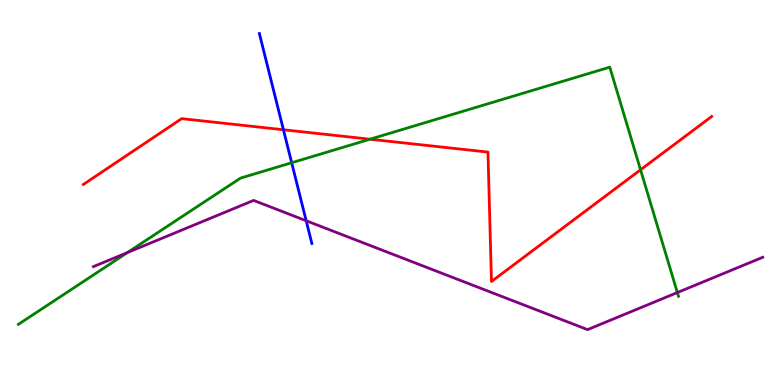[{'lines': ['blue', 'red'], 'intersections': [{'x': 3.66, 'y': 6.63}]}, {'lines': ['green', 'red'], 'intersections': [{'x': 4.77, 'y': 6.38}, {'x': 8.27, 'y': 5.59}]}, {'lines': ['purple', 'red'], 'intersections': []}, {'lines': ['blue', 'green'], 'intersections': [{'x': 3.76, 'y': 5.77}]}, {'lines': ['blue', 'purple'], 'intersections': [{'x': 3.95, 'y': 4.27}]}, {'lines': ['green', 'purple'], 'intersections': [{'x': 1.64, 'y': 3.44}, {'x': 8.74, 'y': 2.4}]}]